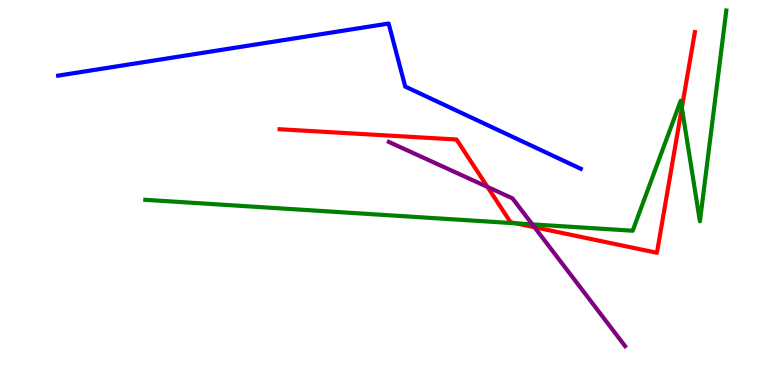[{'lines': ['blue', 'red'], 'intersections': []}, {'lines': ['green', 'red'], 'intersections': [{'x': 6.66, 'y': 4.2}, {'x': 8.8, 'y': 7.2}]}, {'lines': ['purple', 'red'], 'intersections': [{'x': 6.29, 'y': 5.14}, {'x': 6.9, 'y': 4.1}]}, {'lines': ['blue', 'green'], 'intersections': []}, {'lines': ['blue', 'purple'], 'intersections': []}, {'lines': ['green', 'purple'], 'intersections': [{'x': 6.87, 'y': 4.17}]}]